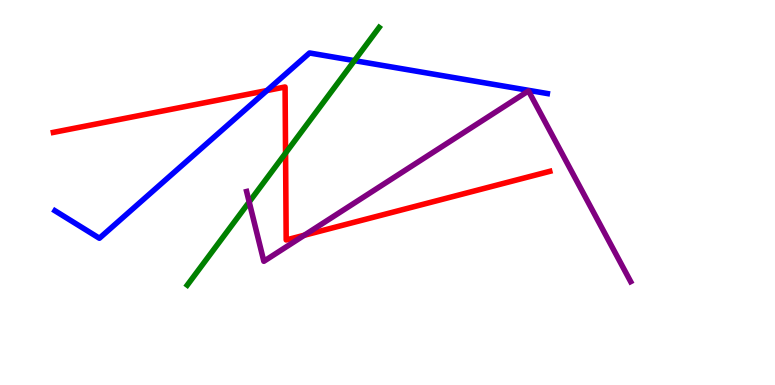[{'lines': ['blue', 'red'], 'intersections': [{'x': 3.44, 'y': 7.65}]}, {'lines': ['green', 'red'], 'intersections': [{'x': 3.68, 'y': 6.02}]}, {'lines': ['purple', 'red'], 'intersections': [{'x': 3.93, 'y': 3.89}]}, {'lines': ['blue', 'green'], 'intersections': [{'x': 4.57, 'y': 8.43}]}, {'lines': ['blue', 'purple'], 'intersections': []}, {'lines': ['green', 'purple'], 'intersections': [{'x': 3.22, 'y': 4.75}]}]